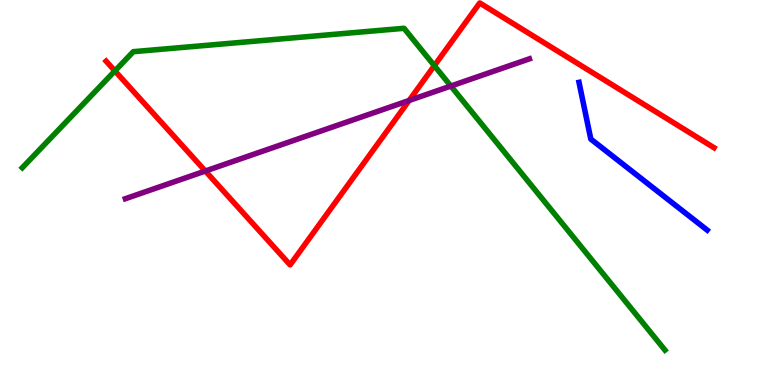[{'lines': ['blue', 'red'], 'intersections': []}, {'lines': ['green', 'red'], 'intersections': [{'x': 1.48, 'y': 8.16}, {'x': 5.6, 'y': 8.29}]}, {'lines': ['purple', 'red'], 'intersections': [{'x': 2.65, 'y': 5.56}, {'x': 5.28, 'y': 7.39}]}, {'lines': ['blue', 'green'], 'intersections': []}, {'lines': ['blue', 'purple'], 'intersections': []}, {'lines': ['green', 'purple'], 'intersections': [{'x': 5.82, 'y': 7.77}]}]